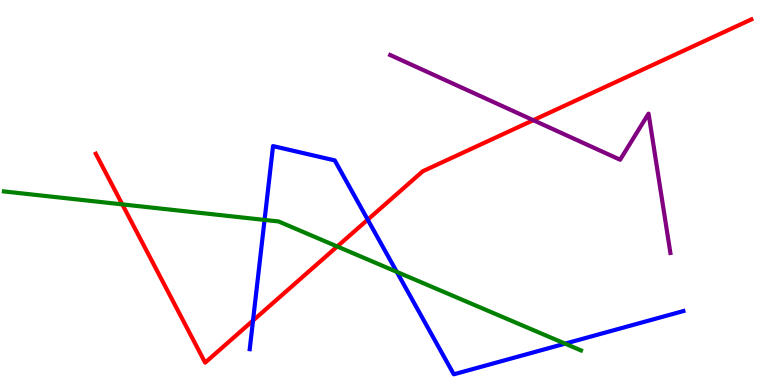[{'lines': ['blue', 'red'], 'intersections': [{'x': 3.26, 'y': 1.67}, {'x': 4.74, 'y': 4.29}]}, {'lines': ['green', 'red'], 'intersections': [{'x': 1.58, 'y': 4.69}, {'x': 4.35, 'y': 3.6}]}, {'lines': ['purple', 'red'], 'intersections': [{'x': 6.88, 'y': 6.88}]}, {'lines': ['blue', 'green'], 'intersections': [{'x': 3.41, 'y': 4.29}, {'x': 5.12, 'y': 2.94}, {'x': 7.29, 'y': 1.07}]}, {'lines': ['blue', 'purple'], 'intersections': []}, {'lines': ['green', 'purple'], 'intersections': []}]